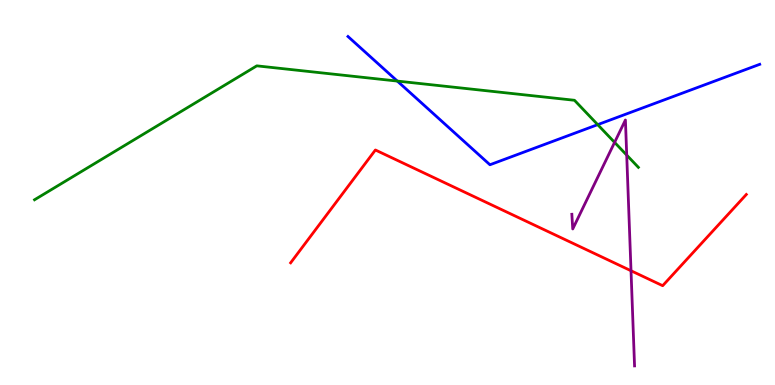[{'lines': ['blue', 'red'], 'intersections': []}, {'lines': ['green', 'red'], 'intersections': []}, {'lines': ['purple', 'red'], 'intersections': [{'x': 8.14, 'y': 2.97}]}, {'lines': ['blue', 'green'], 'intersections': [{'x': 5.13, 'y': 7.89}, {'x': 7.71, 'y': 6.76}]}, {'lines': ['blue', 'purple'], 'intersections': []}, {'lines': ['green', 'purple'], 'intersections': [{'x': 7.93, 'y': 6.3}, {'x': 8.09, 'y': 5.97}]}]